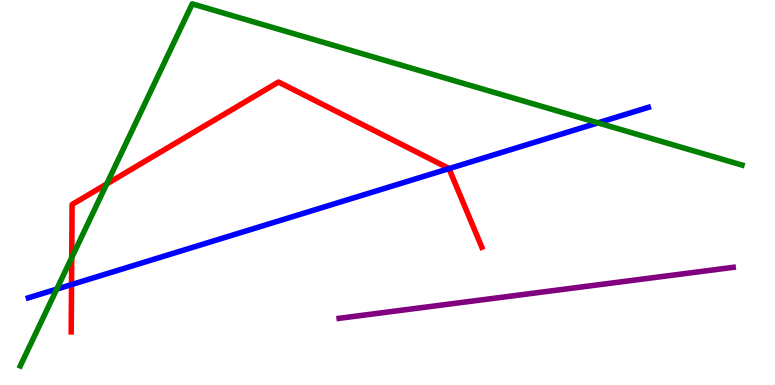[{'lines': ['blue', 'red'], 'intersections': [{'x': 0.923, 'y': 2.61}, {'x': 5.79, 'y': 5.62}]}, {'lines': ['green', 'red'], 'intersections': [{'x': 0.925, 'y': 3.31}, {'x': 1.38, 'y': 5.22}]}, {'lines': ['purple', 'red'], 'intersections': []}, {'lines': ['blue', 'green'], 'intersections': [{'x': 0.732, 'y': 2.49}, {'x': 7.72, 'y': 6.81}]}, {'lines': ['blue', 'purple'], 'intersections': []}, {'lines': ['green', 'purple'], 'intersections': []}]